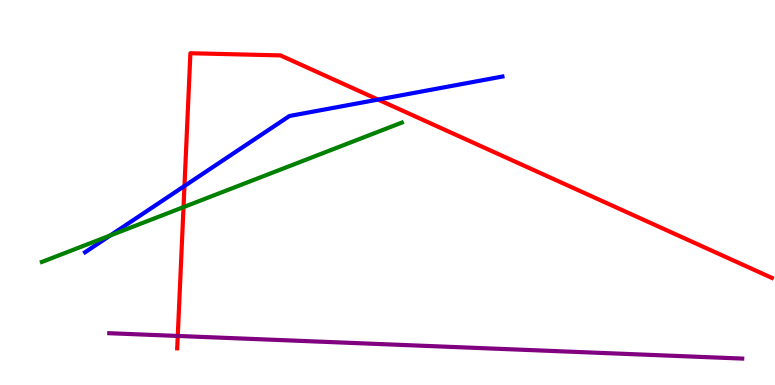[{'lines': ['blue', 'red'], 'intersections': [{'x': 2.38, 'y': 5.17}, {'x': 4.88, 'y': 7.41}]}, {'lines': ['green', 'red'], 'intersections': [{'x': 2.37, 'y': 4.62}]}, {'lines': ['purple', 'red'], 'intersections': [{'x': 2.29, 'y': 1.27}]}, {'lines': ['blue', 'green'], 'intersections': [{'x': 1.42, 'y': 3.88}]}, {'lines': ['blue', 'purple'], 'intersections': []}, {'lines': ['green', 'purple'], 'intersections': []}]